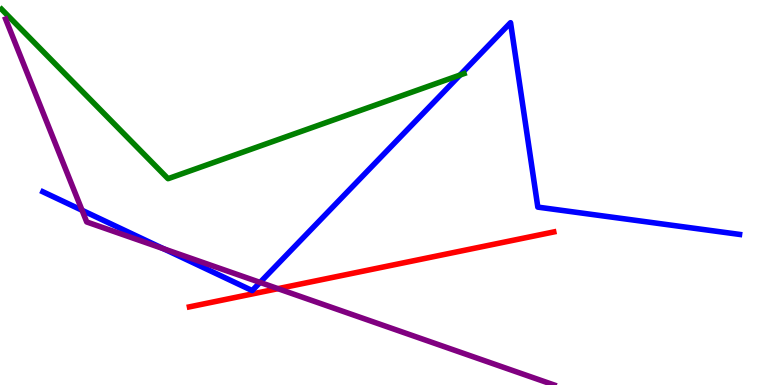[{'lines': ['blue', 'red'], 'intersections': []}, {'lines': ['green', 'red'], 'intersections': []}, {'lines': ['purple', 'red'], 'intersections': [{'x': 3.59, 'y': 2.5}]}, {'lines': ['blue', 'green'], 'intersections': [{'x': 5.94, 'y': 8.05}]}, {'lines': ['blue', 'purple'], 'intersections': [{'x': 1.06, 'y': 4.54}, {'x': 2.11, 'y': 3.54}, {'x': 3.36, 'y': 2.66}]}, {'lines': ['green', 'purple'], 'intersections': []}]